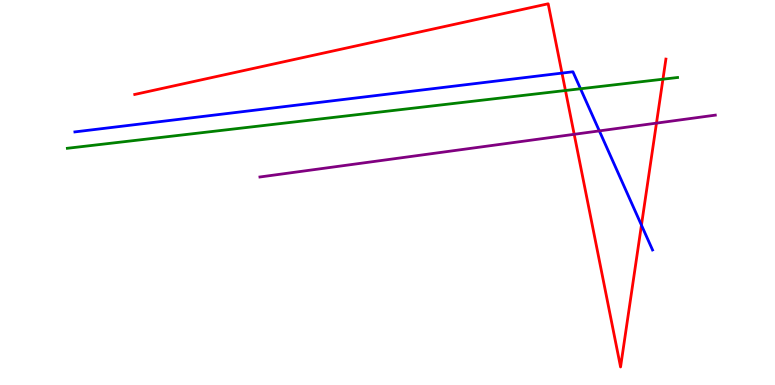[{'lines': ['blue', 'red'], 'intersections': [{'x': 7.25, 'y': 8.1}, {'x': 8.28, 'y': 4.15}]}, {'lines': ['green', 'red'], 'intersections': [{'x': 7.3, 'y': 7.65}, {'x': 8.55, 'y': 7.94}]}, {'lines': ['purple', 'red'], 'intersections': [{'x': 7.41, 'y': 6.51}, {'x': 8.47, 'y': 6.8}]}, {'lines': ['blue', 'green'], 'intersections': [{'x': 7.49, 'y': 7.69}]}, {'lines': ['blue', 'purple'], 'intersections': [{'x': 7.73, 'y': 6.6}]}, {'lines': ['green', 'purple'], 'intersections': []}]